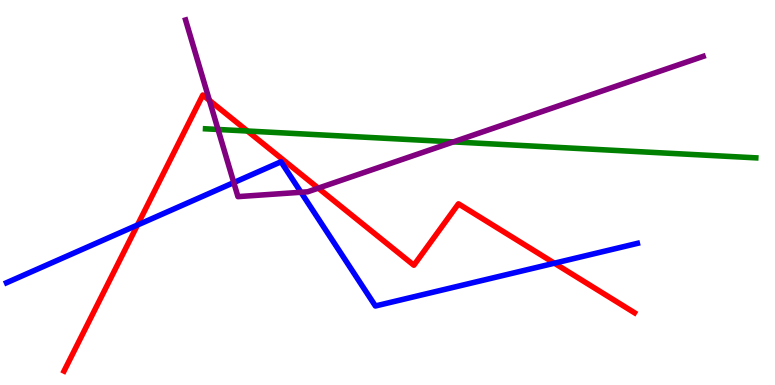[{'lines': ['blue', 'red'], 'intersections': [{'x': 1.77, 'y': 4.15}, {'x': 7.15, 'y': 3.16}]}, {'lines': ['green', 'red'], 'intersections': [{'x': 3.19, 'y': 6.6}]}, {'lines': ['purple', 'red'], 'intersections': [{'x': 2.7, 'y': 7.39}, {'x': 4.11, 'y': 5.11}]}, {'lines': ['blue', 'green'], 'intersections': []}, {'lines': ['blue', 'purple'], 'intersections': [{'x': 3.02, 'y': 5.26}, {'x': 3.88, 'y': 5.01}]}, {'lines': ['green', 'purple'], 'intersections': [{'x': 2.81, 'y': 6.64}, {'x': 5.85, 'y': 6.31}]}]